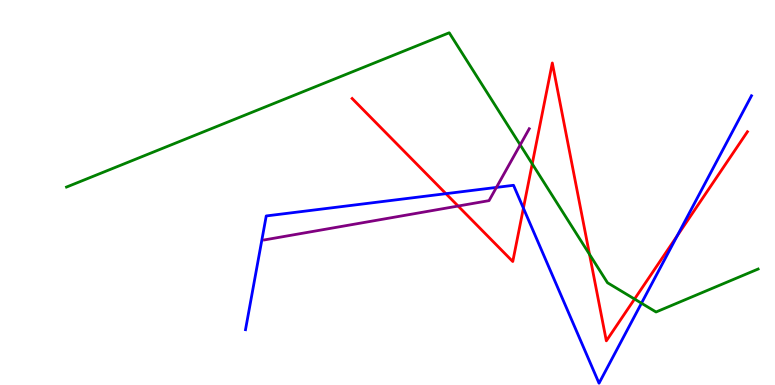[{'lines': ['blue', 'red'], 'intersections': [{'x': 5.75, 'y': 4.97}, {'x': 6.75, 'y': 4.59}, {'x': 8.74, 'y': 3.87}]}, {'lines': ['green', 'red'], 'intersections': [{'x': 6.87, 'y': 5.74}, {'x': 7.61, 'y': 3.39}, {'x': 8.19, 'y': 2.23}]}, {'lines': ['purple', 'red'], 'intersections': [{'x': 5.91, 'y': 4.65}]}, {'lines': ['blue', 'green'], 'intersections': [{'x': 8.28, 'y': 2.12}]}, {'lines': ['blue', 'purple'], 'intersections': [{'x': 6.41, 'y': 5.13}]}, {'lines': ['green', 'purple'], 'intersections': [{'x': 6.71, 'y': 6.24}]}]